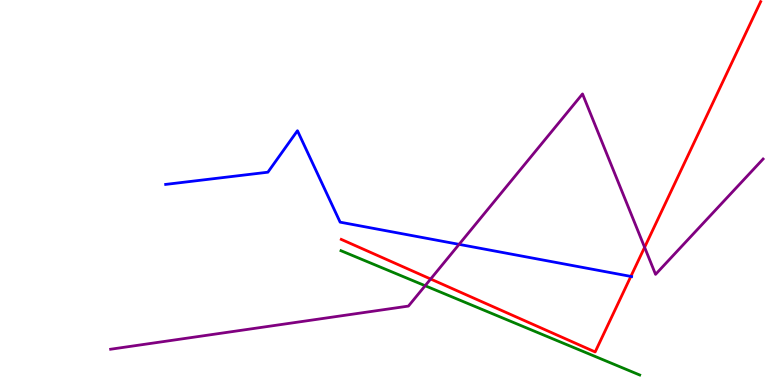[{'lines': ['blue', 'red'], 'intersections': [{'x': 8.14, 'y': 2.82}]}, {'lines': ['green', 'red'], 'intersections': []}, {'lines': ['purple', 'red'], 'intersections': [{'x': 5.56, 'y': 2.75}, {'x': 8.32, 'y': 3.58}]}, {'lines': ['blue', 'green'], 'intersections': []}, {'lines': ['blue', 'purple'], 'intersections': [{'x': 5.92, 'y': 3.65}]}, {'lines': ['green', 'purple'], 'intersections': [{'x': 5.49, 'y': 2.58}]}]